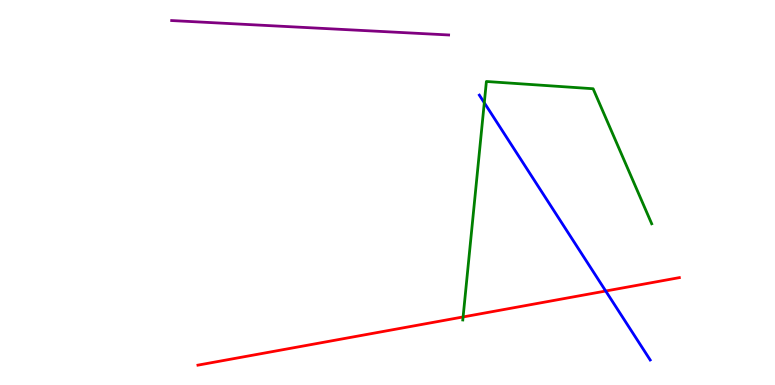[{'lines': ['blue', 'red'], 'intersections': [{'x': 7.82, 'y': 2.44}]}, {'lines': ['green', 'red'], 'intersections': [{'x': 5.98, 'y': 1.77}]}, {'lines': ['purple', 'red'], 'intersections': []}, {'lines': ['blue', 'green'], 'intersections': [{'x': 6.25, 'y': 7.33}]}, {'lines': ['blue', 'purple'], 'intersections': []}, {'lines': ['green', 'purple'], 'intersections': []}]